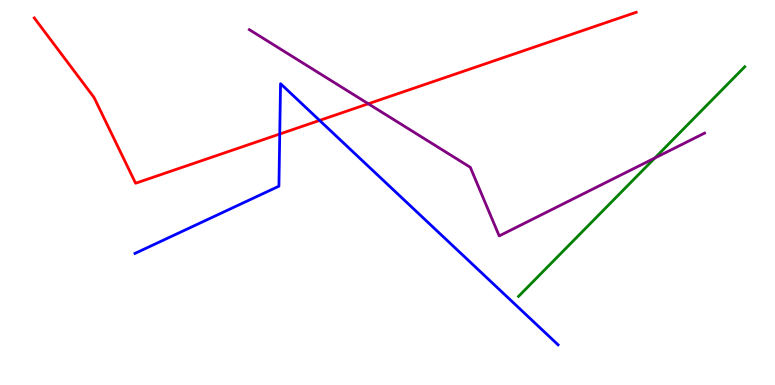[{'lines': ['blue', 'red'], 'intersections': [{'x': 3.61, 'y': 6.52}, {'x': 4.12, 'y': 6.87}]}, {'lines': ['green', 'red'], 'intersections': []}, {'lines': ['purple', 'red'], 'intersections': [{'x': 4.75, 'y': 7.3}]}, {'lines': ['blue', 'green'], 'intersections': []}, {'lines': ['blue', 'purple'], 'intersections': []}, {'lines': ['green', 'purple'], 'intersections': [{'x': 8.45, 'y': 5.9}]}]